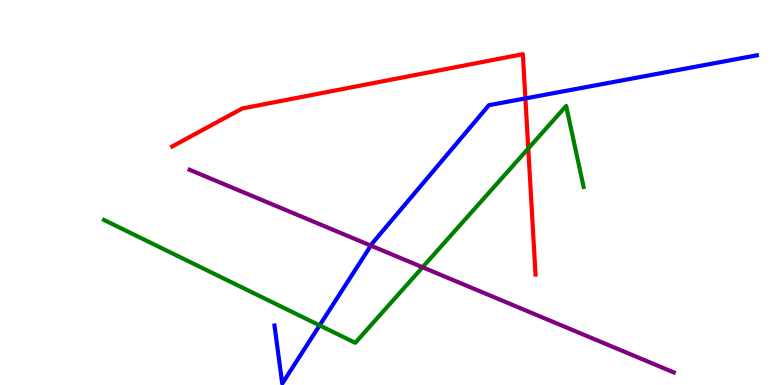[{'lines': ['blue', 'red'], 'intersections': [{'x': 6.78, 'y': 7.44}]}, {'lines': ['green', 'red'], 'intersections': [{'x': 6.82, 'y': 6.14}]}, {'lines': ['purple', 'red'], 'intersections': []}, {'lines': ['blue', 'green'], 'intersections': [{'x': 4.12, 'y': 1.55}]}, {'lines': ['blue', 'purple'], 'intersections': [{'x': 4.79, 'y': 3.62}]}, {'lines': ['green', 'purple'], 'intersections': [{'x': 5.45, 'y': 3.06}]}]